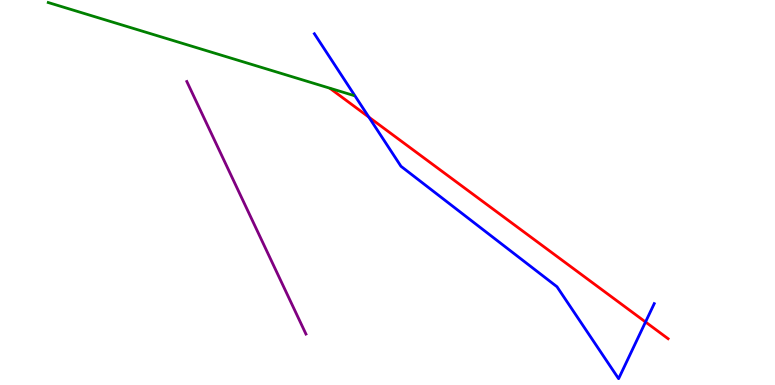[{'lines': ['blue', 'red'], 'intersections': [{'x': 4.76, 'y': 6.96}, {'x': 8.33, 'y': 1.64}]}, {'lines': ['green', 'red'], 'intersections': []}, {'lines': ['purple', 'red'], 'intersections': []}, {'lines': ['blue', 'green'], 'intersections': []}, {'lines': ['blue', 'purple'], 'intersections': []}, {'lines': ['green', 'purple'], 'intersections': []}]